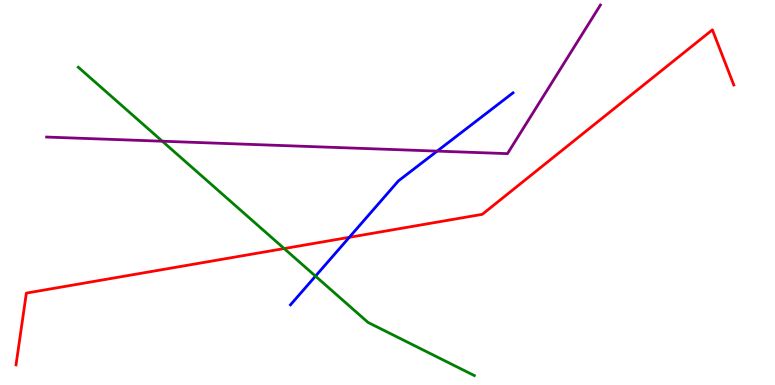[{'lines': ['blue', 'red'], 'intersections': [{'x': 4.51, 'y': 3.84}]}, {'lines': ['green', 'red'], 'intersections': [{'x': 3.67, 'y': 3.54}]}, {'lines': ['purple', 'red'], 'intersections': []}, {'lines': ['blue', 'green'], 'intersections': [{'x': 4.07, 'y': 2.83}]}, {'lines': ['blue', 'purple'], 'intersections': [{'x': 5.64, 'y': 6.07}]}, {'lines': ['green', 'purple'], 'intersections': [{'x': 2.09, 'y': 6.33}]}]